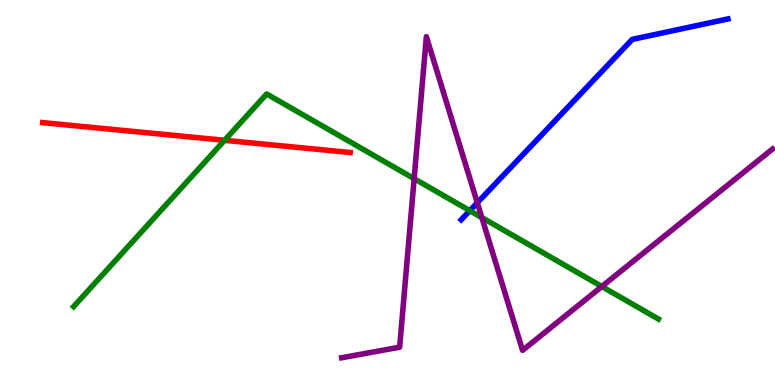[{'lines': ['blue', 'red'], 'intersections': []}, {'lines': ['green', 'red'], 'intersections': [{'x': 2.9, 'y': 6.36}]}, {'lines': ['purple', 'red'], 'intersections': []}, {'lines': ['blue', 'green'], 'intersections': [{'x': 6.06, 'y': 4.53}]}, {'lines': ['blue', 'purple'], 'intersections': [{'x': 6.16, 'y': 4.73}]}, {'lines': ['green', 'purple'], 'intersections': [{'x': 5.34, 'y': 5.36}, {'x': 6.22, 'y': 4.35}, {'x': 7.77, 'y': 2.56}]}]